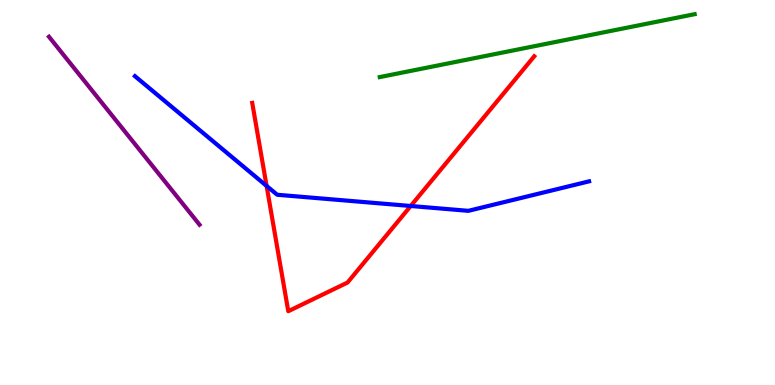[{'lines': ['blue', 'red'], 'intersections': [{'x': 3.44, 'y': 5.17}, {'x': 5.3, 'y': 4.65}]}, {'lines': ['green', 'red'], 'intersections': []}, {'lines': ['purple', 'red'], 'intersections': []}, {'lines': ['blue', 'green'], 'intersections': []}, {'lines': ['blue', 'purple'], 'intersections': []}, {'lines': ['green', 'purple'], 'intersections': []}]